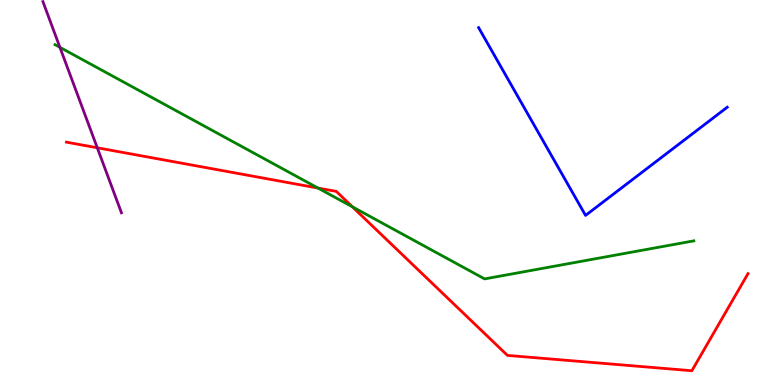[{'lines': ['blue', 'red'], 'intersections': []}, {'lines': ['green', 'red'], 'intersections': [{'x': 4.1, 'y': 5.12}, {'x': 4.55, 'y': 4.63}]}, {'lines': ['purple', 'red'], 'intersections': [{'x': 1.26, 'y': 6.16}]}, {'lines': ['blue', 'green'], 'intersections': []}, {'lines': ['blue', 'purple'], 'intersections': []}, {'lines': ['green', 'purple'], 'intersections': [{'x': 0.773, 'y': 8.77}]}]